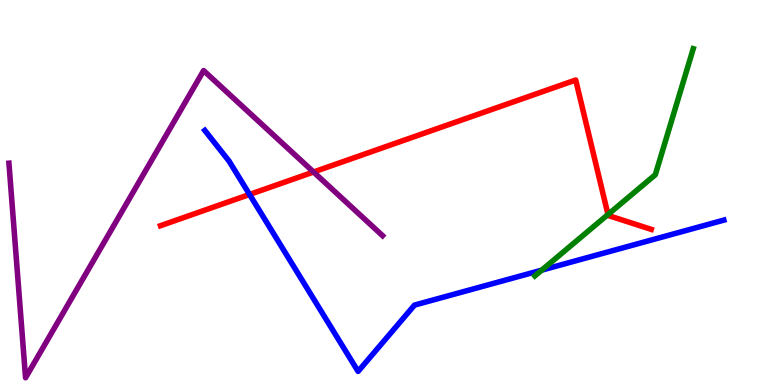[{'lines': ['blue', 'red'], 'intersections': [{'x': 3.22, 'y': 4.95}]}, {'lines': ['green', 'red'], 'intersections': [{'x': 7.85, 'y': 4.43}]}, {'lines': ['purple', 'red'], 'intersections': [{'x': 4.05, 'y': 5.53}]}, {'lines': ['blue', 'green'], 'intersections': [{'x': 6.99, 'y': 2.98}]}, {'lines': ['blue', 'purple'], 'intersections': []}, {'lines': ['green', 'purple'], 'intersections': []}]